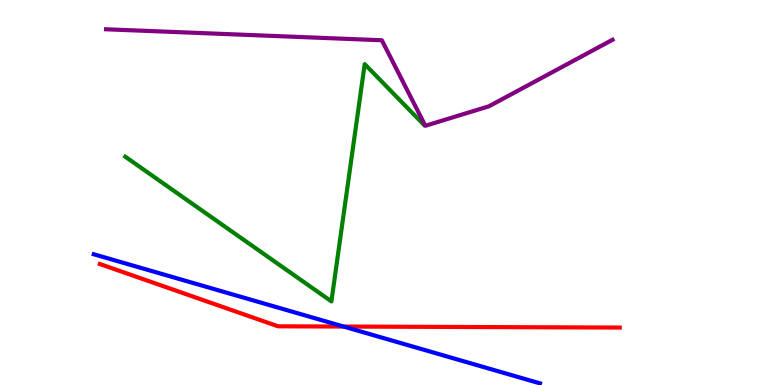[{'lines': ['blue', 'red'], 'intersections': [{'x': 4.43, 'y': 1.52}]}, {'lines': ['green', 'red'], 'intersections': []}, {'lines': ['purple', 'red'], 'intersections': []}, {'lines': ['blue', 'green'], 'intersections': []}, {'lines': ['blue', 'purple'], 'intersections': []}, {'lines': ['green', 'purple'], 'intersections': []}]